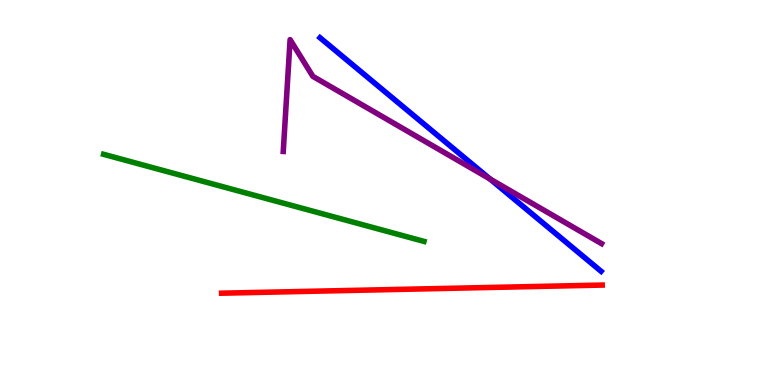[{'lines': ['blue', 'red'], 'intersections': []}, {'lines': ['green', 'red'], 'intersections': []}, {'lines': ['purple', 'red'], 'intersections': []}, {'lines': ['blue', 'green'], 'intersections': []}, {'lines': ['blue', 'purple'], 'intersections': [{'x': 6.32, 'y': 5.35}]}, {'lines': ['green', 'purple'], 'intersections': []}]